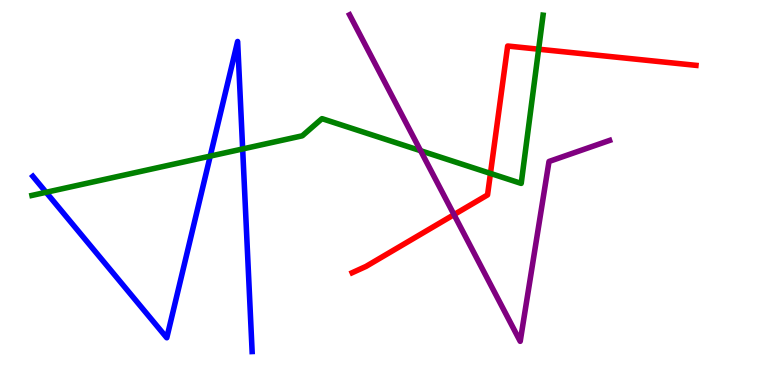[{'lines': ['blue', 'red'], 'intersections': []}, {'lines': ['green', 'red'], 'intersections': [{'x': 6.33, 'y': 5.5}, {'x': 6.95, 'y': 8.72}]}, {'lines': ['purple', 'red'], 'intersections': [{'x': 5.86, 'y': 4.42}]}, {'lines': ['blue', 'green'], 'intersections': [{'x': 0.595, 'y': 5.01}, {'x': 2.71, 'y': 5.95}, {'x': 3.13, 'y': 6.13}]}, {'lines': ['blue', 'purple'], 'intersections': []}, {'lines': ['green', 'purple'], 'intersections': [{'x': 5.43, 'y': 6.09}]}]